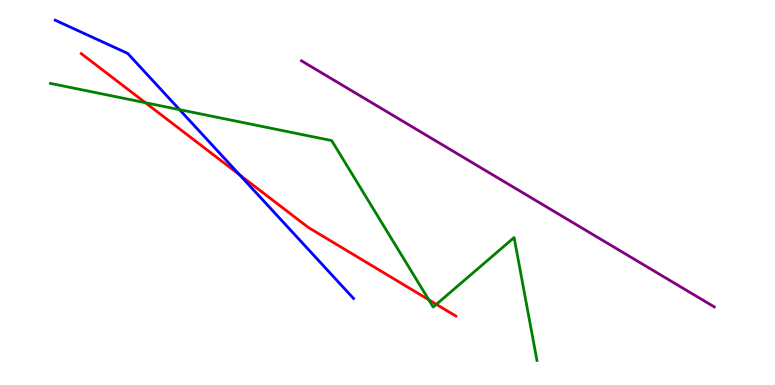[{'lines': ['blue', 'red'], 'intersections': [{'x': 3.09, 'y': 5.46}]}, {'lines': ['green', 'red'], 'intersections': [{'x': 1.88, 'y': 7.33}, {'x': 5.53, 'y': 2.21}, {'x': 5.63, 'y': 2.1}]}, {'lines': ['purple', 'red'], 'intersections': []}, {'lines': ['blue', 'green'], 'intersections': [{'x': 2.32, 'y': 7.15}]}, {'lines': ['blue', 'purple'], 'intersections': []}, {'lines': ['green', 'purple'], 'intersections': []}]